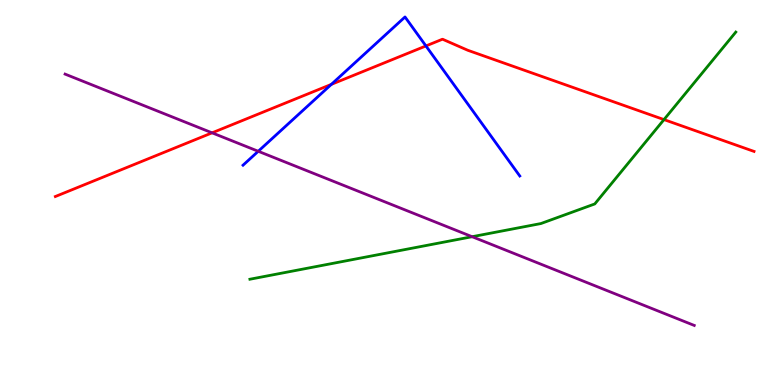[{'lines': ['blue', 'red'], 'intersections': [{'x': 4.28, 'y': 7.81}, {'x': 5.5, 'y': 8.81}]}, {'lines': ['green', 'red'], 'intersections': [{'x': 8.57, 'y': 6.89}]}, {'lines': ['purple', 'red'], 'intersections': [{'x': 2.74, 'y': 6.55}]}, {'lines': ['blue', 'green'], 'intersections': []}, {'lines': ['blue', 'purple'], 'intersections': [{'x': 3.33, 'y': 6.07}]}, {'lines': ['green', 'purple'], 'intersections': [{'x': 6.09, 'y': 3.85}]}]